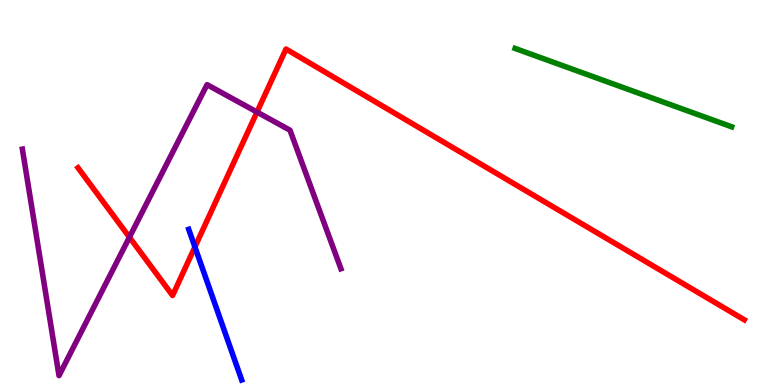[{'lines': ['blue', 'red'], 'intersections': [{'x': 2.51, 'y': 3.59}]}, {'lines': ['green', 'red'], 'intersections': []}, {'lines': ['purple', 'red'], 'intersections': [{'x': 1.67, 'y': 3.84}, {'x': 3.32, 'y': 7.09}]}, {'lines': ['blue', 'green'], 'intersections': []}, {'lines': ['blue', 'purple'], 'intersections': []}, {'lines': ['green', 'purple'], 'intersections': []}]